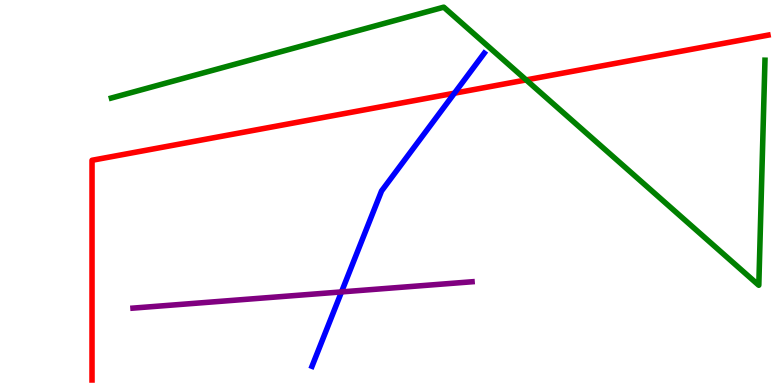[{'lines': ['blue', 'red'], 'intersections': [{'x': 5.86, 'y': 7.58}]}, {'lines': ['green', 'red'], 'intersections': [{'x': 6.79, 'y': 7.92}]}, {'lines': ['purple', 'red'], 'intersections': []}, {'lines': ['blue', 'green'], 'intersections': []}, {'lines': ['blue', 'purple'], 'intersections': [{'x': 4.41, 'y': 2.42}]}, {'lines': ['green', 'purple'], 'intersections': []}]